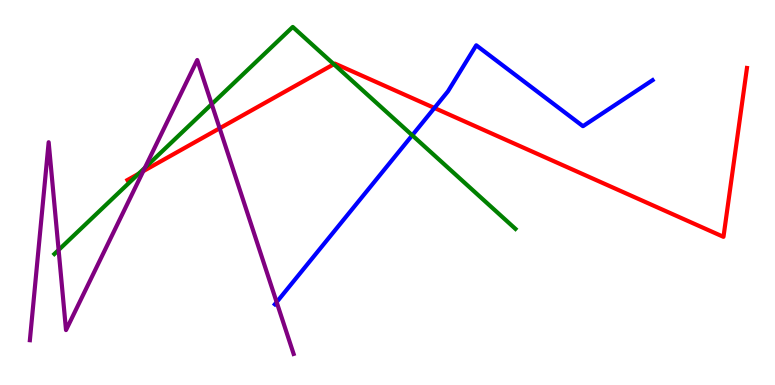[{'lines': ['blue', 'red'], 'intersections': [{'x': 5.61, 'y': 7.2}]}, {'lines': ['green', 'red'], 'intersections': [{'x': 1.79, 'y': 5.49}, {'x': 4.31, 'y': 8.33}]}, {'lines': ['purple', 'red'], 'intersections': [{'x': 1.85, 'y': 5.55}, {'x': 2.83, 'y': 6.67}]}, {'lines': ['blue', 'green'], 'intersections': [{'x': 5.32, 'y': 6.49}]}, {'lines': ['blue', 'purple'], 'intersections': [{'x': 3.57, 'y': 2.15}]}, {'lines': ['green', 'purple'], 'intersections': [{'x': 0.756, 'y': 3.51}, {'x': 1.87, 'y': 5.64}, {'x': 2.73, 'y': 7.3}]}]